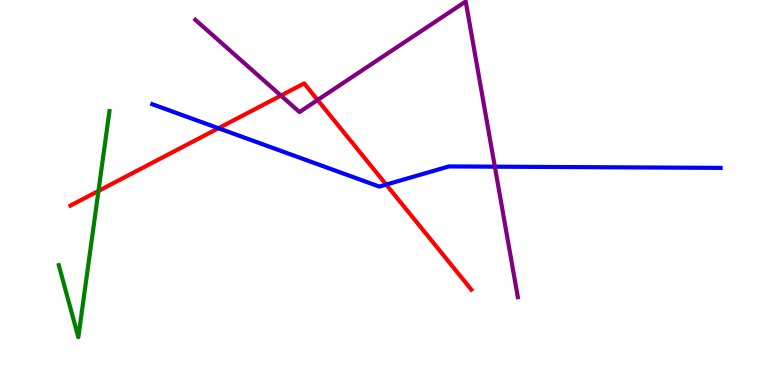[{'lines': ['blue', 'red'], 'intersections': [{'x': 2.82, 'y': 6.67}, {'x': 4.98, 'y': 5.21}]}, {'lines': ['green', 'red'], 'intersections': [{'x': 1.27, 'y': 5.04}]}, {'lines': ['purple', 'red'], 'intersections': [{'x': 3.62, 'y': 7.52}, {'x': 4.1, 'y': 7.4}]}, {'lines': ['blue', 'green'], 'intersections': []}, {'lines': ['blue', 'purple'], 'intersections': [{'x': 6.38, 'y': 5.67}]}, {'lines': ['green', 'purple'], 'intersections': []}]